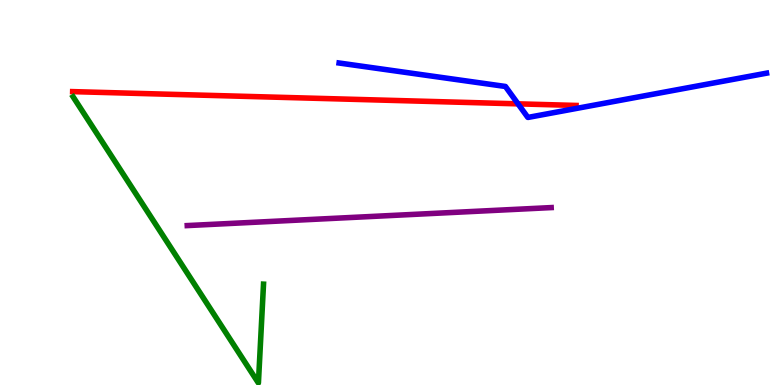[{'lines': ['blue', 'red'], 'intersections': [{'x': 6.68, 'y': 7.3}]}, {'lines': ['green', 'red'], 'intersections': []}, {'lines': ['purple', 'red'], 'intersections': []}, {'lines': ['blue', 'green'], 'intersections': []}, {'lines': ['blue', 'purple'], 'intersections': []}, {'lines': ['green', 'purple'], 'intersections': []}]